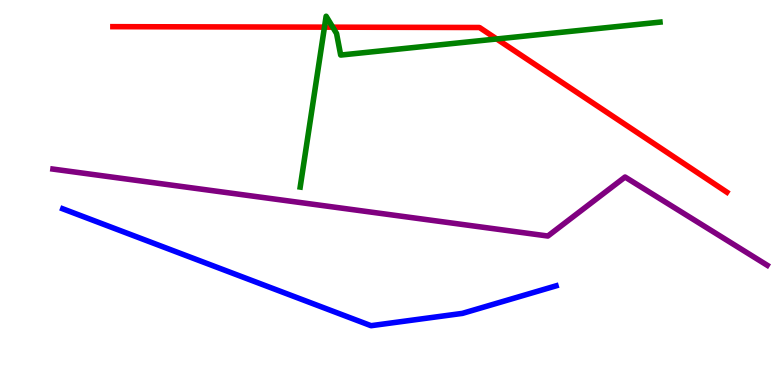[{'lines': ['blue', 'red'], 'intersections': []}, {'lines': ['green', 'red'], 'intersections': [{'x': 4.19, 'y': 9.29}, {'x': 4.29, 'y': 9.29}, {'x': 6.41, 'y': 8.99}]}, {'lines': ['purple', 'red'], 'intersections': []}, {'lines': ['blue', 'green'], 'intersections': []}, {'lines': ['blue', 'purple'], 'intersections': []}, {'lines': ['green', 'purple'], 'intersections': []}]